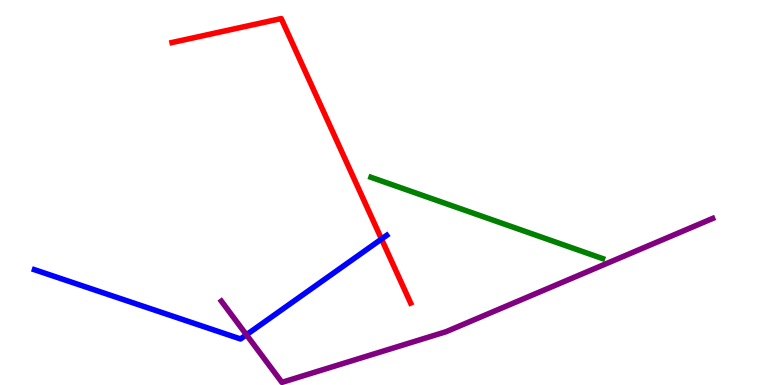[{'lines': ['blue', 'red'], 'intersections': [{'x': 4.92, 'y': 3.79}]}, {'lines': ['green', 'red'], 'intersections': []}, {'lines': ['purple', 'red'], 'intersections': []}, {'lines': ['blue', 'green'], 'intersections': []}, {'lines': ['blue', 'purple'], 'intersections': [{'x': 3.18, 'y': 1.3}]}, {'lines': ['green', 'purple'], 'intersections': []}]